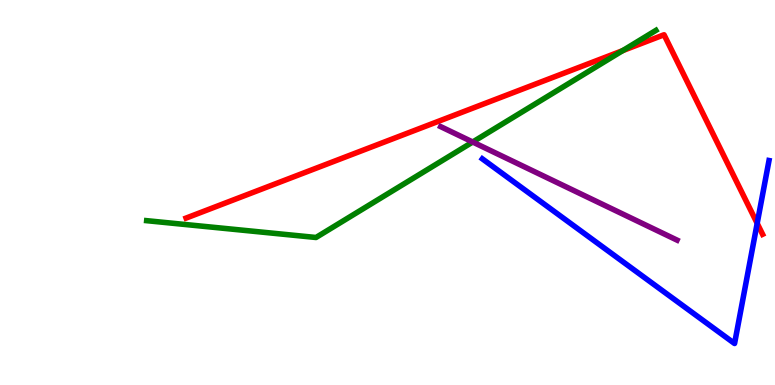[{'lines': ['blue', 'red'], 'intersections': [{'x': 9.77, 'y': 4.2}]}, {'lines': ['green', 'red'], 'intersections': [{'x': 8.03, 'y': 8.69}]}, {'lines': ['purple', 'red'], 'intersections': []}, {'lines': ['blue', 'green'], 'intersections': []}, {'lines': ['blue', 'purple'], 'intersections': []}, {'lines': ['green', 'purple'], 'intersections': [{'x': 6.1, 'y': 6.31}]}]